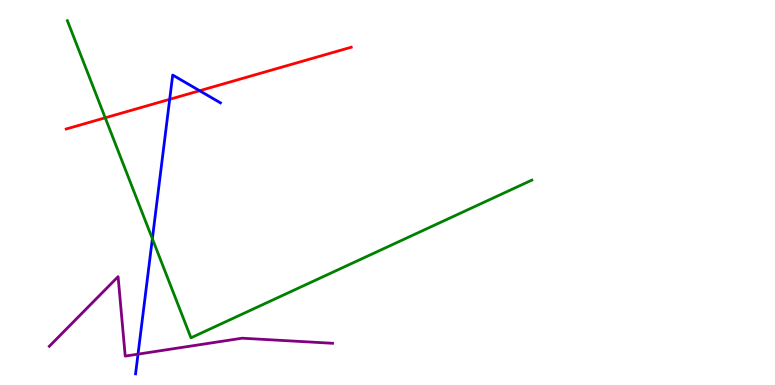[{'lines': ['blue', 'red'], 'intersections': [{'x': 2.19, 'y': 7.42}, {'x': 2.58, 'y': 7.64}]}, {'lines': ['green', 'red'], 'intersections': [{'x': 1.36, 'y': 6.94}]}, {'lines': ['purple', 'red'], 'intersections': []}, {'lines': ['blue', 'green'], 'intersections': [{'x': 1.97, 'y': 3.8}]}, {'lines': ['blue', 'purple'], 'intersections': [{'x': 1.78, 'y': 0.802}]}, {'lines': ['green', 'purple'], 'intersections': []}]